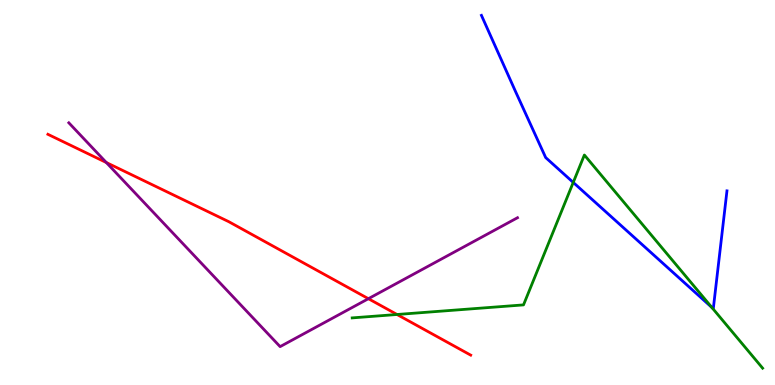[{'lines': ['blue', 'red'], 'intersections': []}, {'lines': ['green', 'red'], 'intersections': [{'x': 5.12, 'y': 1.83}]}, {'lines': ['purple', 'red'], 'intersections': [{'x': 1.37, 'y': 5.78}, {'x': 4.75, 'y': 2.24}]}, {'lines': ['blue', 'green'], 'intersections': [{'x': 7.4, 'y': 5.26}, {'x': 9.18, 'y': 2.02}]}, {'lines': ['blue', 'purple'], 'intersections': []}, {'lines': ['green', 'purple'], 'intersections': []}]